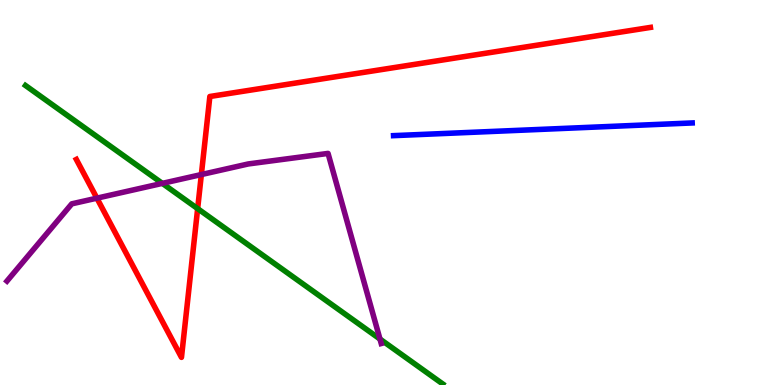[{'lines': ['blue', 'red'], 'intersections': []}, {'lines': ['green', 'red'], 'intersections': [{'x': 2.55, 'y': 4.58}]}, {'lines': ['purple', 'red'], 'intersections': [{'x': 1.25, 'y': 4.85}, {'x': 2.6, 'y': 5.47}]}, {'lines': ['blue', 'green'], 'intersections': []}, {'lines': ['blue', 'purple'], 'intersections': []}, {'lines': ['green', 'purple'], 'intersections': [{'x': 2.09, 'y': 5.24}, {'x': 4.9, 'y': 1.19}]}]